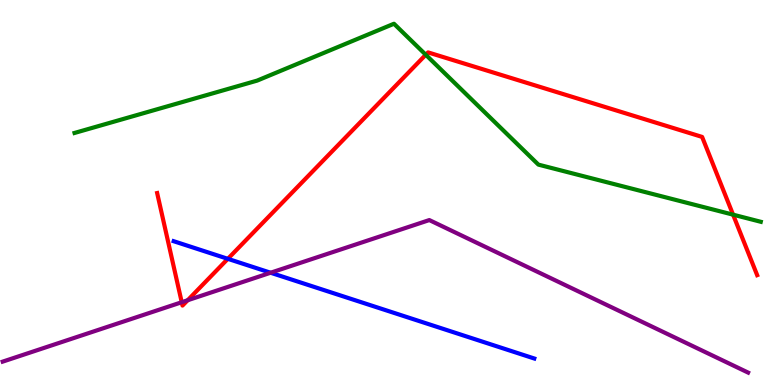[{'lines': ['blue', 'red'], 'intersections': [{'x': 2.94, 'y': 3.28}]}, {'lines': ['green', 'red'], 'intersections': [{'x': 5.49, 'y': 8.58}, {'x': 9.46, 'y': 4.42}]}, {'lines': ['purple', 'red'], 'intersections': [{'x': 2.34, 'y': 2.15}, {'x': 2.42, 'y': 2.2}]}, {'lines': ['blue', 'green'], 'intersections': []}, {'lines': ['blue', 'purple'], 'intersections': [{'x': 3.49, 'y': 2.92}]}, {'lines': ['green', 'purple'], 'intersections': []}]